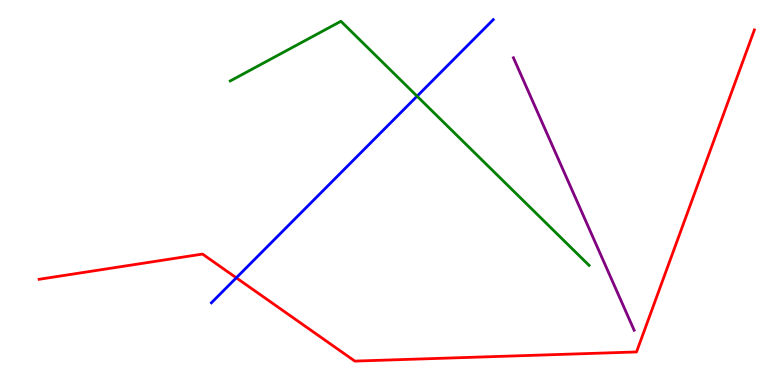[{'lines': ['blue', 'red'], 'intersections': [{'x': 3.05, 'y': 2.78}]}, {'lines': ['green', 'red'], 'intersections': []}, {'lines': ['purple', 'red'], 'intersections': []}, {'lines': ['blue', 'green'], 'intersections': [{'x': 5.38, 'y': 7.5}]}, {'lines': ['blue', 'purple'], 'intersections': []}, {'lines': ['green', 'purple'], 'intersections': []}]